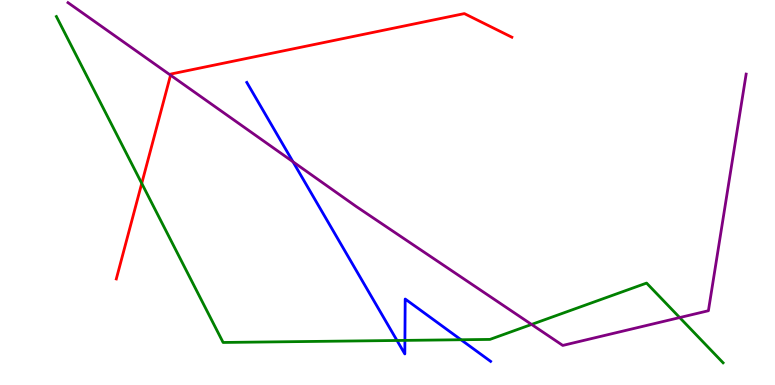[{'lines': ['blue', 'red'], 'intersections': []}, {'lines': ['green', 'red'], 'intersections': [{'x': 1.83, 'y': 5.24}]}, {'lines': ['purple', 'red'], 'intersections': [{'x': 2.2, 'y': 8.05}]}, {'lines': ['blue', 'green'], 'intersections': [{'x': 5.12, 'y': 1.16}, {'x': 5.22, 'y': 1.16}, {'x': 5.95, 'y': 1.18}]}, {'lines': ['blue', 'purple'], 'intersections': [{'x': 3.78, 'y': 5.8}]}, {'lines': ['green', 'purple'], 'intersections': [{'x': 6.86, 'y': 1.57}, {'x': 8.77, 'y': 1.75}]}]